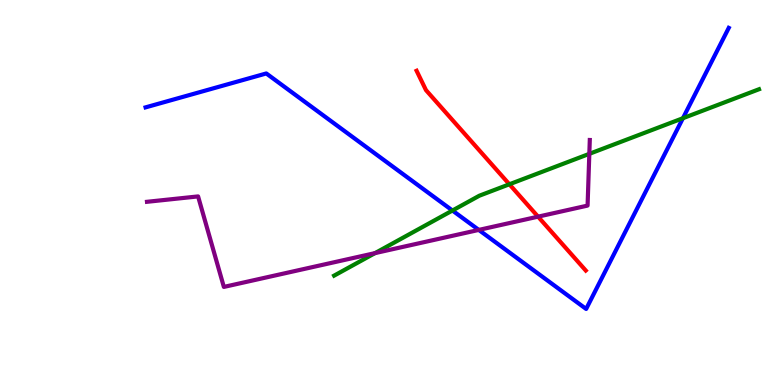[{'lines': ['blue', 'red'], 'intersections': []}, {'lines': ['green', 'red'], 'intersections': [{'x': 6.57, 'y': 5.21}]}, {'lines': ['purple', 'red'], 'intersections': [{'x': 6.94, 'y': 4.37}]}, {'lines': ['blue', 'green'], 'intersections': [{'x': 5.84, 'y': 4.53}, {'x': 8.81, 'y': 6.93}]}, {'lines': ['blue', 'purple'], 'intersections': [{'x': 6.18, 'y': 4.03}]}, {'lines': ['green', 'purple'], 'intersections': [{'x': 4.84, 'y': 3.43}, {'x': 7.6, 'y': 6.0}]}]